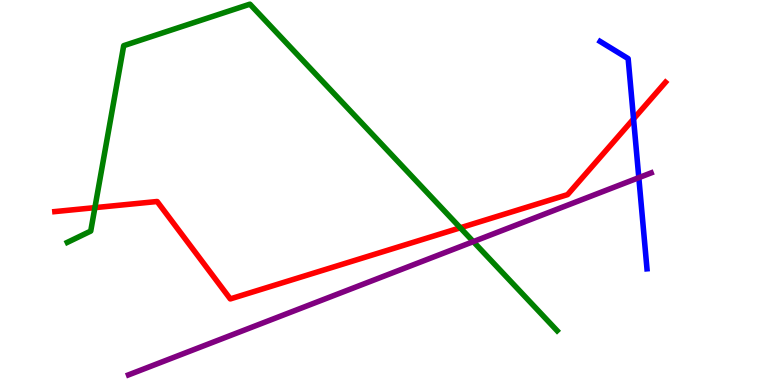[{'lines': ['blue', 'red'], 'intersections': [{'x': 8.17, 'y': 6.91}]}, {'lines': ['green', 'red'], 'intersections': [{'x': 1.22, 'y': 4.61}, {'x': 5.94, 'y': 4.08}]}, {'lines': ['purple', 'red'], 'intersections': []}, {'lines': ['blue', 'green'], 'intersections': []}, {'lines': ['blue', 'purple'], 'intersections': [{'x': 8.24, 'y': 5.39}]}, {'lines': ['green', 'purple'], 'intersections': [{'x': 6.11, 'y': 3.72}]}]